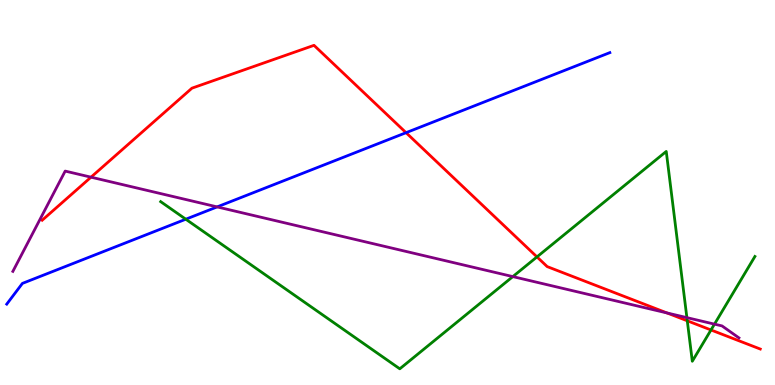[{'lines': ['blue', 'red'], 'intersections': [{'x': 5.24, 'y': 6.55}]}, {'lines': ['green', 'red'], 'intersections': [{'x': 6.93, 'y': 3.33}, {'x': 8.87, 'y': 1.67}, {'x': 9.17, 'y': 1.43}]}, {'lines': ['purple', 'red'], 'intersections': [{'x': 1.17, 'y': 5.4}, {'x': 8.61, 'y': 1.87}]}, {'lines': ['blue', 'green'], 'intersections': [{'x': 2.4, 'y': 4.31}]}, {'lines': ['blue', 'purple'], 'intersections': [{'x': 2.8, 'y': 4.63}]}, {'lines': ['green', 'purple'], 'intersections': [{'x': 6.62, 'y': 2.82}, {'x': 8.86, 'y': 1.75}, {'x': 9.22, 'y': 1.58}]}]